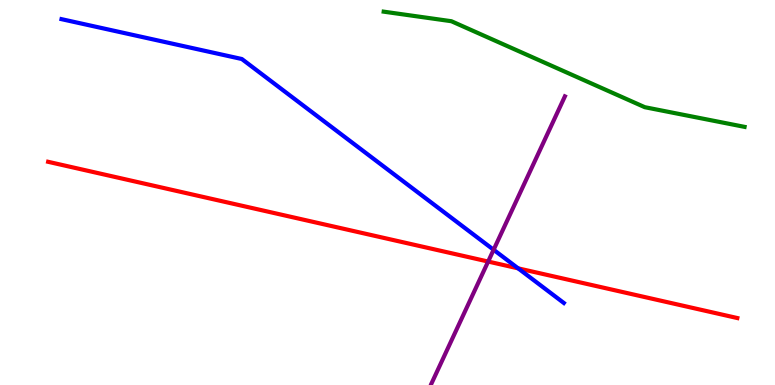[{'lines': ['blue', 'red'], 'intersections': [{'x': 6.69, 'y': 3.03}]}, {'lines': ['green', 'red'], 'intersections': []}, {'lines': ['purple', 'red'], 'intersections': [{'x': 6.3, 'y': 3.21}]}, {'lines': ['blue', 'green'], 'intersections': []}, {'lines': ['blue', 'purple'], 'intersections': [{'x': 6.37, 'y': 3.51}]}, {'lines': ['green', 'purple'], 'intersections': []}]